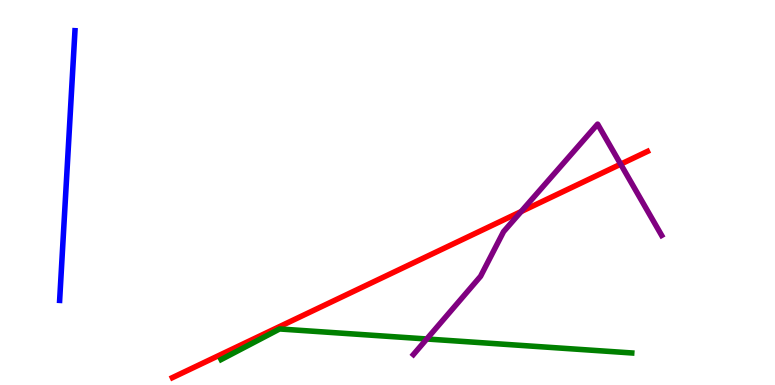[{'lines': ['blue', 'red'], 'intersections': []}, {'lines': ['green', 'red'], 'intersections': []}, {'lines': ['purple', 'red'], 'intersections': [{'x': 6.72, 'y': 4.5}, {'x': 8.01, 'y': 5.74}]}, {'lines': ['blue', 'green'], 'intersections': []}, {'lines': ['blue', 'purple'], 'intersections': []}, {'lines': ['green', 'purple'], 'intersections': [{'x': 5.51, 'y': 1.2}]}]